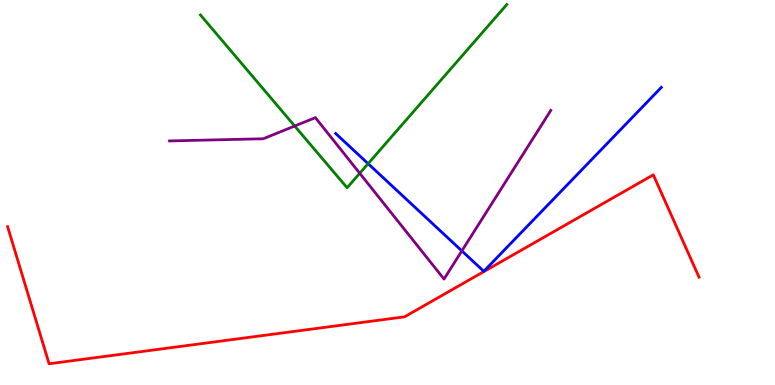[{'lines': ['blue', 'red'], 'intersections': []}, {'lines': ['green', 'red'], 'intersections': []}, {'lines': ['purple', 'red'], 'intersections': []}, {'lines': ['blue', 'green'], 'intersections': [{'x': 4.75, 'y': 5.75}]}, {'lines': ['blue', 'purple'], 'intersections': [{'x': 5.96, 'y': 3.48}]}, {'lines': ['green', 'purple'], 'intersections': [{'x': 3.8, 'y': 6.73}, {'x': 4.64, 'y': 5.5}]}]